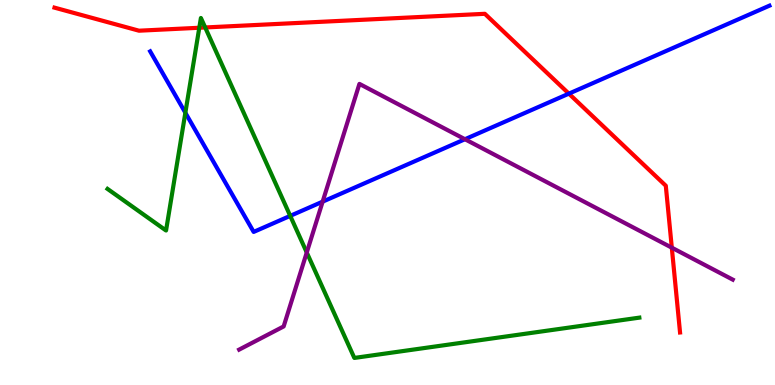[{'lines': ['blue', 'red'], 'intersections': [{'x': 7.34, 'y': 7.57}]}, {'lines': ['green', 'red'], 'intersections': [{'x': 2.57, 'y': 9.28}, {'x': 2.65, 'y': 9.29}]}, {'lines': ['purple', 'red'], 'intersections': [{'x': 8.67, 'y': 3.57}]}, {'lines': ['blue', 'green'], 'intersections': [{'x': 2.39, 'y': 7.07}, {'x': 3.74, 'y': 4.39}]}, {'lines': ['blue', 'purple'], 'intersections': [{'x': 4.16, 'y': 4.76}, {'x': 6.0, 'y': 6.38}]}, {'lines': ['green', 'purple'], 'intersections': [{'x': 3.96, 'y': 3.44}]}]